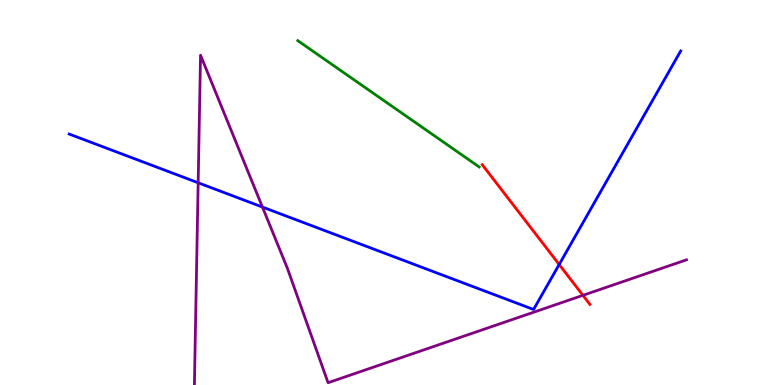[{'lines': ['blue', 'red'], 'intersections': [{'x': 7.22, 'y': 3.13}]}, {'lines': ['green', 'red'], 'intersections': []}, {'lines': ['purple', 'red'], 'intersections': [{'x': 7.52, 'y': 2.33}]}, {'lines': ['blue', 'green'], 'intersections': []}, {'lines': ['blue', 'purple'], 'intersections': [{'x': 2.56, 'y': 5.25}, {'x': 3.39, 'y': 4.62}]}, {'lines': ['green', 'purple'], 'intersections': []}]